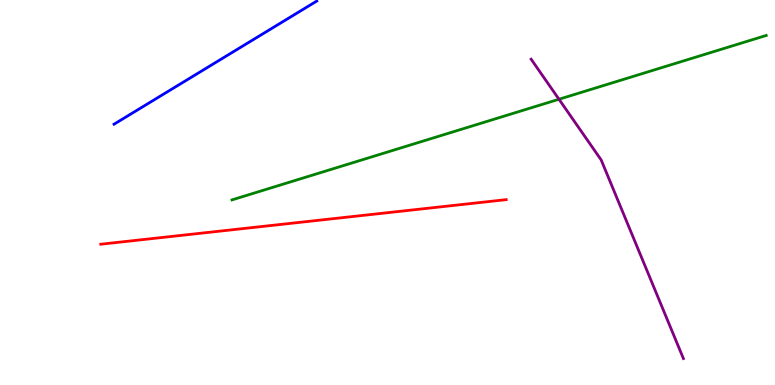[{'lines': ['blue', 'red'], 'intersections': []}, {'lines': ['green', 'red'], 'intersections': []}, {'lines': ['purple', 'red'], 'intersections': []}, {'lines': ['blue', 'green'], 'intersections': []}, {'lines': ['blue', 'purple'], 'intersections': []}, {'lines': ['green', 'purple'], 'intersections': [{'x': 7.21, 'y': 7.42}]}]